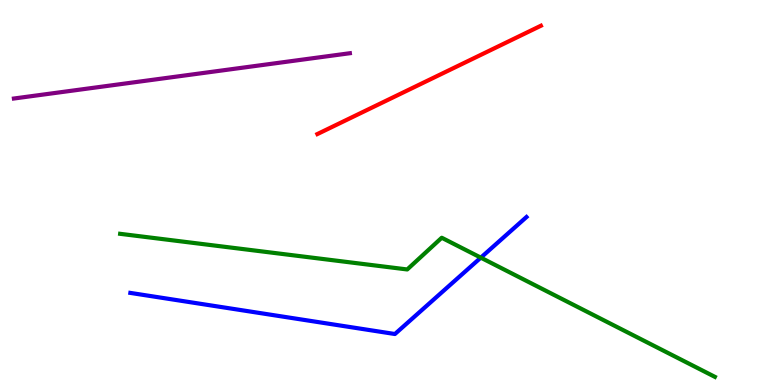[{'lines': ['blue', 'red'], 'intersections': []}, {'lines': ['green', 'red'], 'intersections': []}, {'lines': ['purple', 'red'], 'intersections': []}, {'lines': ['blue', 'green'], 'intersections': [{'x': 6.2, 'y': 3.31}]}, {'lines': ['blue', 'purple'], 'intersections': []}, {'lines': ['green', 'purple'], 'intersections': []}]